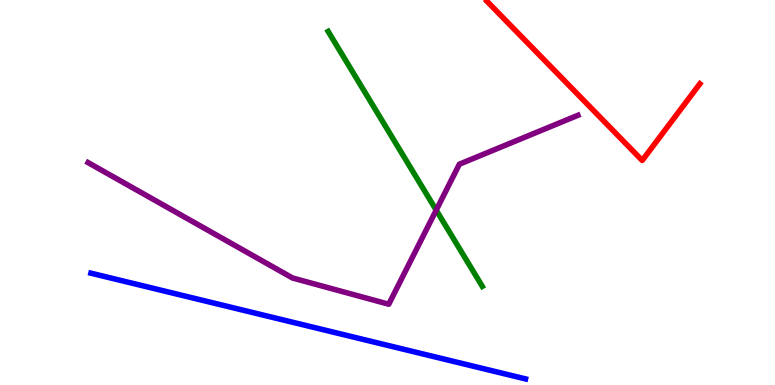[{'lines': ['blue', 'red'], 'intersections': []}, {'lines': ['green', 'red'], 'intersections': []}, {'lines': ['purple', 'red'], 'intersections': []}, {'lines': ['blue', 'green'], 'intersections': []}, {'lines': ['blue', 'purple'], 'intersections': []}, {'lines': ['green', 'purple'], 'intersections': [{'x': 5.63, 'y': 4.54}]}]